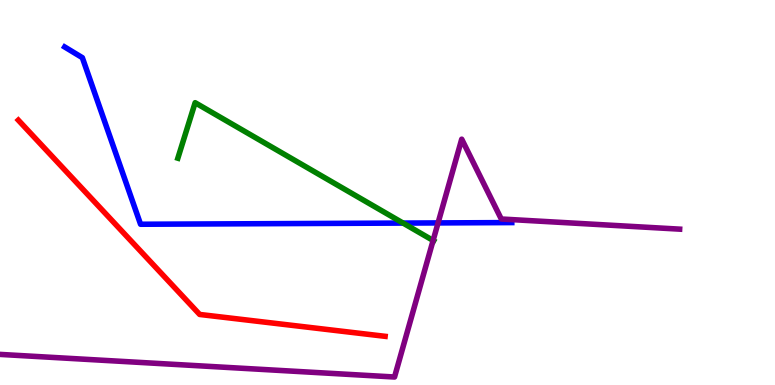[{'lines': ['blue', 'red'], 'intersections': []}, {'lines': ['green', 'red'], 'intersections': []}, {'lines': ['purple', 'red'], 'intersections': []}, {'lines': ['blue', 'green'], 'intersections': [{'x': 5.2, 'y': 4.21}]}, {'lines': ['blue', 'purple'], 'intersections': [{'x': 5.65, 'y': 4.21}]}, {'lines': ['green', 'purple'], 'intersections': [{'x': 5.59, 'y': 3.75}]}]